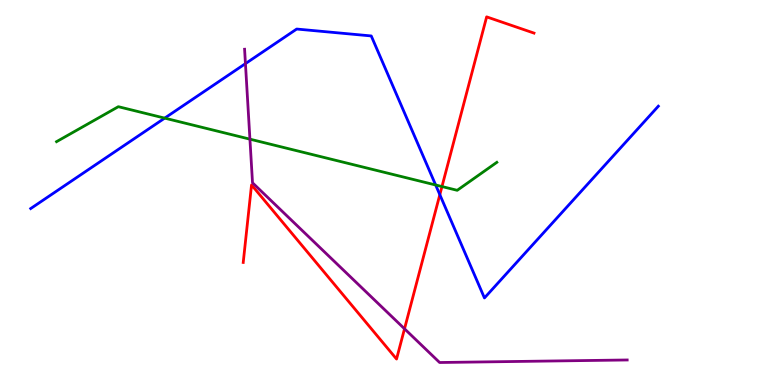[{'lines': ['blue', 'red'], 'intersections': [{'x': 5.68, 'y': 4.94}]}, {'lines': ['green', 'red'], 'intersections': [{'x': 5.7, 'y': 5.15}]}, {'lines': ['purple', 'red'], 'intersections': [{'x': 5.22, 'y': 1.46}]}, {'lines': ['blue', 'green'], 'intersections': [{'x': 2.13, 'y': 6.93}, {'x': 5.62, 'y': 5.2}]}, {'lines': ['blue', 'purple'], 'intersections': [{'x': 3.17, 'y': 8.35}]}, {'lines': ['green', 'purple'], 'intersections': [{'x': 3.22, 'y': 6.39}]}]